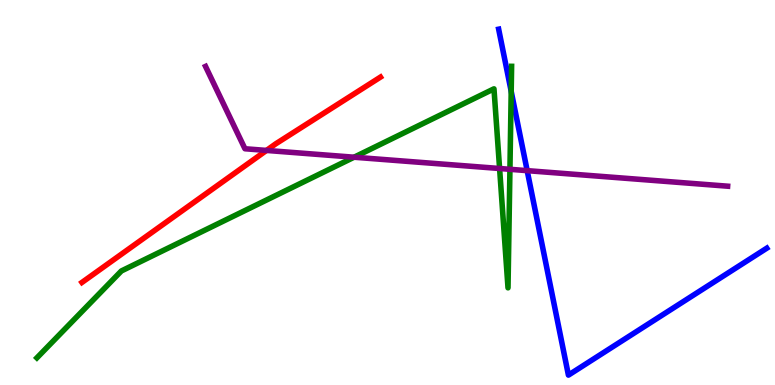[{'lines': ['blue', 'red'], 'intersections': []}, {'lines': ['green', 'red'], 'intersections': []}, {'lines': ['purple', 'red'], 'intersections': [{'x': 3.44, 'y': 6.09}]}, {'lines': ['blue', 'green'], 'intersections': [{'x': 6.6, 'y': 7.63}]}, {'lines': ['blue', 'purple'], 'intersections': [{'x': 6.8, 'y': 5.57}]}, {'lines': ['green', 'purple'], 'intersections': [{'x': 4.57, 'y': 5.92}, {'x': 6.45, 'y': 5.62}, {'x': 6.58, 'y': 5.6}]}]